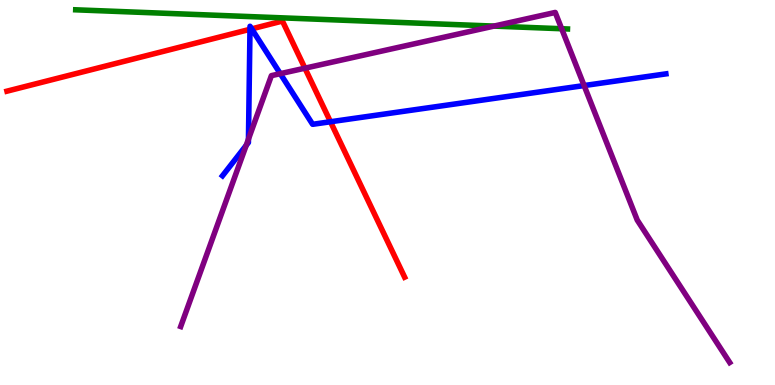[{'lines': ['blue', 'red'], 'intersections': [{'x': 3.23, 'y': 9.24}, {'x': 3.25, 'y': 9.25}, {'x': 4.26, 'y': 6.84}]}, {'lines': ['green', 'red'], 'intersections': []}, {'lines': ['purple', 'red'], 'intersections': [{'x': 3.93, 'y': 8.23}]}, {'lines': ['blue', 'green'], 'intersections': []}, {'lines': ['blue', 'purple'], 'intersections': [{'x': 3.18, 'y': 6.22}, {'x': 3.21, 'y': 6.39}, {'x': 3.62, 'y': 8.09}, {'x': 7.54, 'y': 7.78}]}, {'lines': ['green', 'purple'], 'intersections': [{'x': 6.37, 'y': 9.32}, {'x': 7.25, 'y': 9.25}]}]